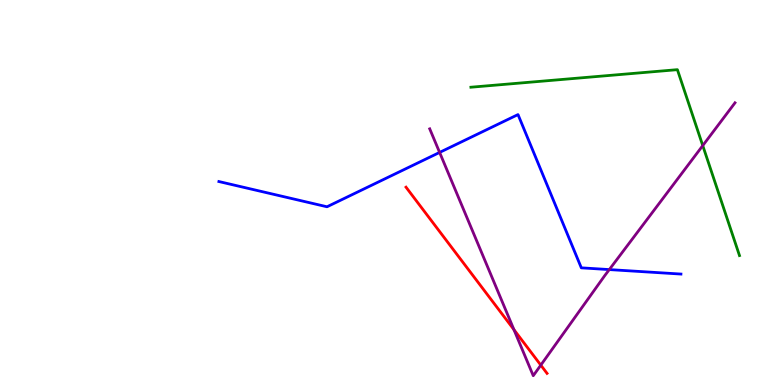[{'lines': ['blue', 'red'], 'intersections': []}, {'lines': ['green', 'red'], 'intersections': []}, {'lines': ['purple', 'red'], 'intersections': [{'x': 6.63, 'y': 1.44}, {'x': 6.98, 'y': 0.516}]}, {'lines': ['blue', 'green'], 'intersections': []}, {'lines': ['blue', 'purple'], 'intersections': [{'x': 5.67, 'y': 6.04}, {'x': 7.86, 'y': 3.0}]}, {'lines': ['green', 'purple'], 'intersections': [{'x': 9.07, 'y': 6.22}]}]